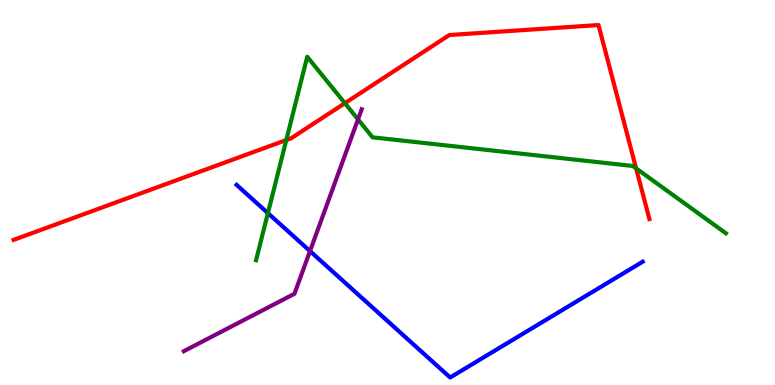[{'lines': ['blue', 'red'], 'intersections': []}, {'lines': ['green', 'red'], 'intersections': [{'x': 3.69, 'y': 6.36}, {'x': 4.45, 'y': 7.32}, {'x': 8.21, 'y': 5.63}]}, {'lines': ['purple', 'red'], 'intersections': []}, {'lines': ['blue', 'green'], 'intersections': [{'x': 3.46, 'y': 4.46}]}, {'lines': ['blue', 'purple'], 'intersections': [{'x': 4.0, 'y': 3.48}]}, {'lines': ['green', 'purple'], 'intersections': [{'x': 4.62, 'y': 6.9}]}]